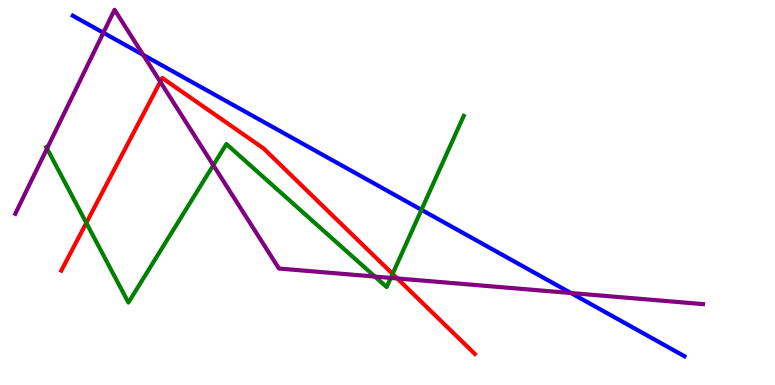[{'lines': ['blue', 'red'], 'intersections': []}, {'lines': ['green', 'red'], 'intersections': [{'x': 1.11, 'y': 4.21}, {'x': 5.07, 'y': 2.89}]}, {'lines': ['purple', 'red'], 'intersections': [{'x': 2.07, 'y': 7.88}, {'x': 5.13, 'y': 2.77}]}, {'lines': ['blue', 'green'], 'intersections': [{'x': 5.44, 'y': 4.55}]}, {'lines': ['blue', 'purple'], 'intersections': [{'x': 1.33, 'y': 9.15}, {'x': 1.85, 'y': 8.57}, {'x': 7.37, 'y': 2.39}]}, {'lines': ['green', 'purple'], 'intersections': [{'x': 0.607, 'y': 6.14}, {'x': 2.75, 'y': 5.71}, {'x': 4.84, 'y': 2.82}, {'x': 5.04, 'y': 2.78}]}]